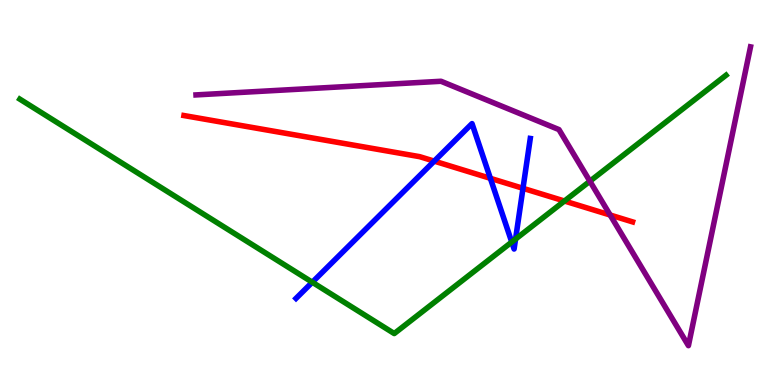[{'lines': ['blue', 'red'], 'intersections': [{'x': 5.6, 'y': 5.81}, {'x': 6.33, 'y': 5.37}, {'x': 6.75, 'y': 5.11}]}, {'lines': ['green', 'red'], 'intersections': [{'x': 7.28, 'y': 4.78}]}, {'lines': ['purple', 'red'], 'intersections': [{'x': 7.87, 'y': 4.42}]}, {'lines': ['blue', 'green'], 'intersections': [{'x': 4.03, 'y': 2.67}, {'x': 6.6, 'y': 3.71}, {'x': 6.65, 'y': 3.79}]}, {'lines': ['blue', 'purple'], 'intersections': []}, {'lines': ['green', 'purple'], 'intersections': [{'x': 7.61, 'y': 5.29}]}]